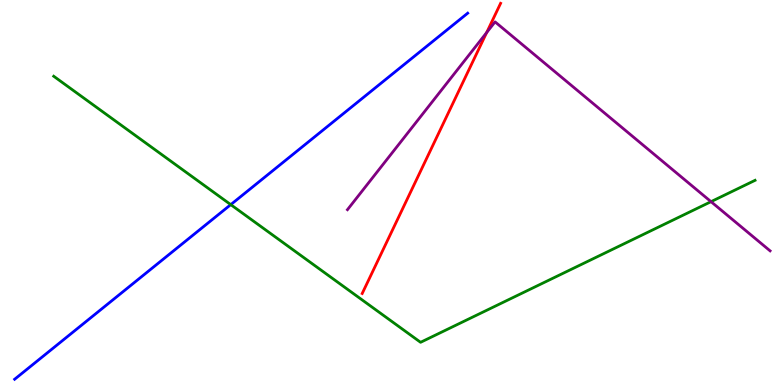[{'lines': ['blue', 'red'], 'intersections': []}, {'lines': ['green', 'red'], 'intersections': []}, {'lines': ['purple', 'red'], 'intersections': [{'x': 6.28, 'y': 9.16}]}, {'lines': ['blue', 'green'], 'intersections': [{'x': 2.98, 'y': 4.68}]}, {'lines': ['blue', 'purple'], 'intersections': []}, {'lines': ['green', 'purple'], 'intersections': [{'x': 9.17, 'y': 4.76}]}]